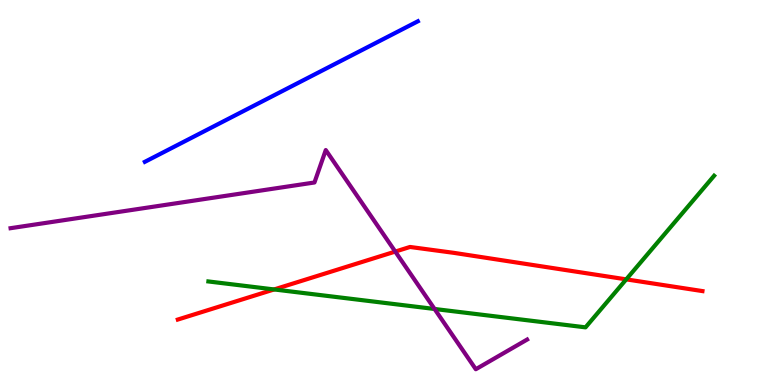[{'lines': ['blue', 'red'], 'intersections': []}, {'lines': ['green', 'red'], 'intersections': [{'x': 3.54, 'y': 2.48}, {'x': 8.08, 'y': 2.74}]}, {'lines': ['purple', 'red'], 'intersections': [{'x': 5.1, 'y': 3.47}]}, {'lines': ['blue', 'green'], 'intersections': []}, {'lines': ['blue', 'purple'], 'intersections': []}, {'lines': ['green', 'purple'], 'intersections': [{'x': 5.61, 'y': 1.97}]}]